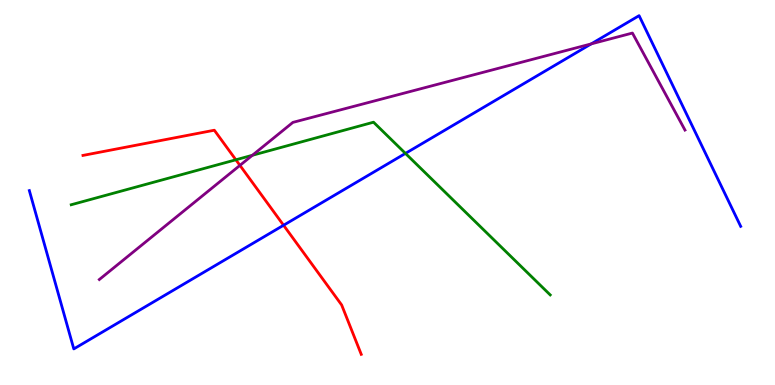[{'lines': ['blue', 'red'], 'intersections': [{'x': 3.66, 'y': 4.15}]}, {'lines': ['green', 'red'], 'intersections': [{'x': 3.04, 'y': 5.85}]}, {'lines': ['purple', 'red'], 'intersections': [{'x': 3.1, 'y': 5.7}]}, {'lines': ['blue', 'green'], 'intersections': [{'x': 5.23, 'y': 6.02}]}, {'lines': ['blue', 'purple'], 'intersections': [{'x': 7.63, 'y': 8.86}]}, {'lines': ['green', 'purple'], 'intersections': [{'x': 3.26, 'y': 5.97}]}]